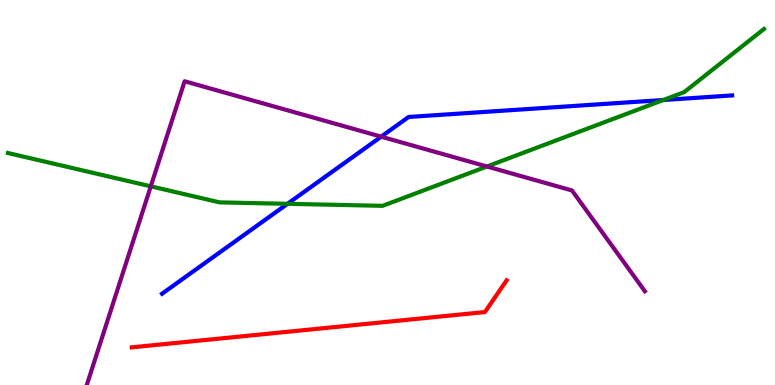[{'lines': ['blue', 'red'], 'intersections': []}, {'lines': ['green', 'red'], 'intersections': []}, {'lines': ['purple', 'red'], 'intersections': []}, {'lines': ['blue', 'green'], 'intersections': [{'x': 3.71, 'y': 4.71}, {'x': 8.56, 'y': 7.4}]}, {'lines': ['blue', 'purple'], 'intersections': [{'x': 4.92, 'y': 6.45}]}, {'lines': ['green', 'purple'], 'intersections': [{'x': 1.95, 'y': 5.16}, {'x': 6.28, 'y': 5.68}]}]